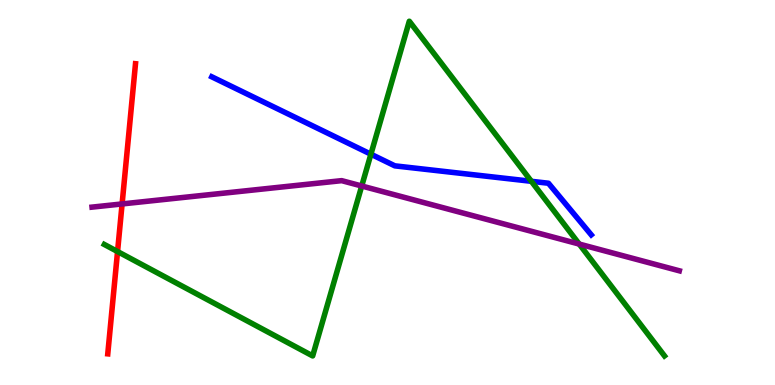[{'lines': ['blue', 'red'], 'intersections': []}, {'lines': ['green', 'red'], 'intersections': [{'x': 1.52, 'y': 3.47}]}, {'lines': ['purple', 'red'], 'intersections': [{'x': 1.58, 'y': 4.7}]}, {'lines': ['blue', 'green'], 'intersections': [{'x': 4.79, 'y': 5.99}, {'x': 6.86, 'y': 5.29}]}, {'lines': ['blue', 'purple'], 'intersections': []}, {'lines': ['green', 'purple'], 'intersections': [{'x': 4.67, 'y': 5.17}, {'x': 7.47, 'y': 3.66}]}]